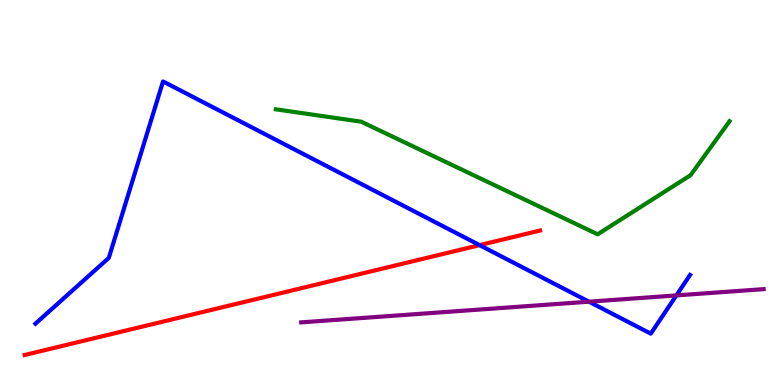[{'lines': ['blue', 'red'], 'intersections': [{'x': 6.19, 'y': 3.63}]}, {'lines': ['green', 'red'], 'intersections': []}, {'lines': ['purple', 'red'], 'intersections': []}, {'lines': ['blue', 'green'], 'intersections': []}, {'lines': ['blue', 'purple'], 'intersections': [{'x': 7.6, 'y': 2.16}, {'x': 8.73, 'y': 2.33}]}, {'lines': ['green', 'purple'], 'intersections': []}]